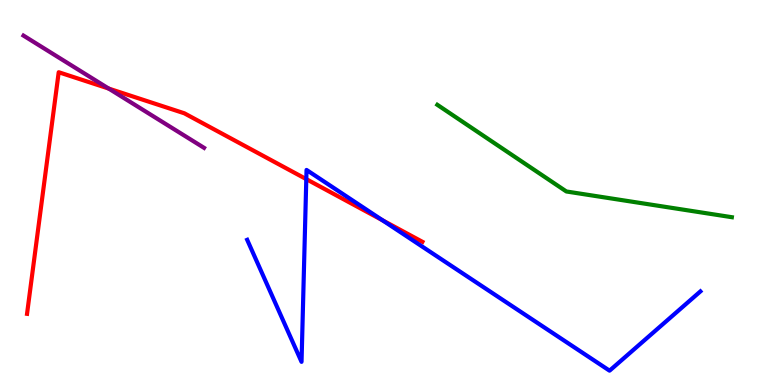[{'lines': ['blue', 'red'], 'intersections': [{'x': 3.95, 'y': 5.35}, {'x': 4.94, 'y': 4.28}]}, {'lines': ['green', 'red'], 'intersections': []}, {'lines': ['purple', 'red'], 'intersections': [{'x': 1.4, 'y': 7.7}]}, {'lines': ['blue', 'green'], 'intersections': []}, {'lines': ['blue', 'purple'], 'intersections': []}, {'lines': ['green', 'purple'], 'intersections': []}]